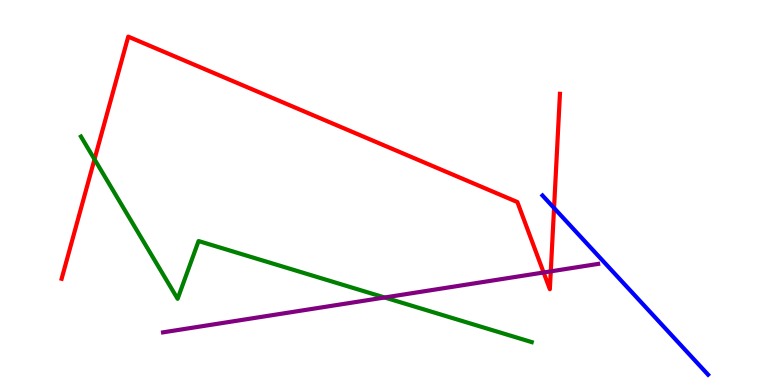[{'lines': ['blue', 'red'], 'intersections': [{'x': 7.15, 'y': 4.6}]}, {'lines': ['green', 'red'], 'intersections': [{'x': 1.22, 'y': 5.86}]}, {'lines': ['purple', 'red'], 'intersections': [{'x': 7.01, 'y': 2.92}, {'x': 7.11, 'y': 2.95}]}, {'lines': ['blue', 'green'], 'intersections': []}, {'lines': ['blue', 'purple'], 'intersections': []}, {'lines': ['green', 'purple'], 'intersections': [{'x': 4.96, 'y': 2.27}]}]